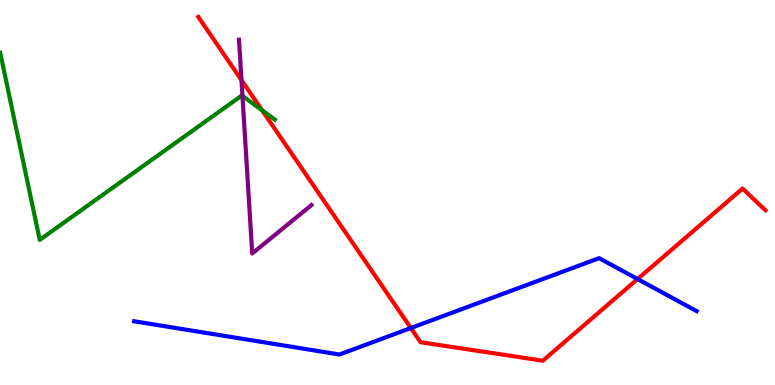[{'lines': ['blue', 'red'], 'intersections': [{'x': 5.3, 'y': 1.48}, {'x': 8.23, 'y': 2.75}]}, {'lines': ['green', 'red'], 'intersections': [{'x': 3.38, 'y': 7.14}]}, {'lines': ['purple', 'red'], 'intersections': [{'x': 3.12, 'y': 7.92}]}, {'lines': ['blue', 'green'], 'intersections': []}, {'lines': ['blue', 'purple'], 'intersections': []}, {'lines': ['green', 'purple'], 'intersections': [{'x': 3.13, 'y': 7.51}]}]